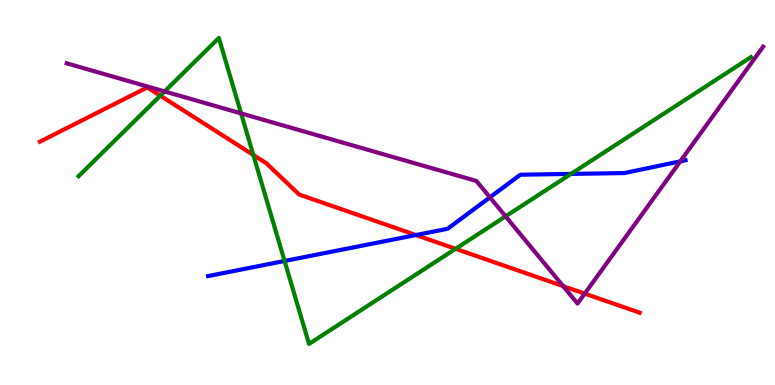[{'lines': ['blue', 'red'], 'intersections': [{'x': 5.37, 'y': 3.89}]}, {'lines': ['green', 'red'], 'intersections': [{'x': 2.07, 'y': 7.52}, {'x': 3.27, 'y': 5.98}, {'x': 5.88, 'y': 3.54}]}, {'lines': ['purple', 'red'], 'intersections': [{'x': 7.27, 'y': 2.57}, {'x': 7.54, 'y': 2.37}]}, {'lines': ['blue', 'green'], 'intersections': [{'x': 3.67, 'y': 3.22}, {'x': 7.37, 'y': 5.48}]}, {'lines': ['blue', 'purple'], 'intersections': [{'x': 6.32, 'y': 4.87}, {'x': 8.78, 'y': 5.81}]}, {'lines': ['green', 'purple'], 'intersections': [{'x': 2.12, 'y': 7.63}, {'x': 3.11, 'y': 7.05}, {'x': 6.52, 'y': 4.38}]}]